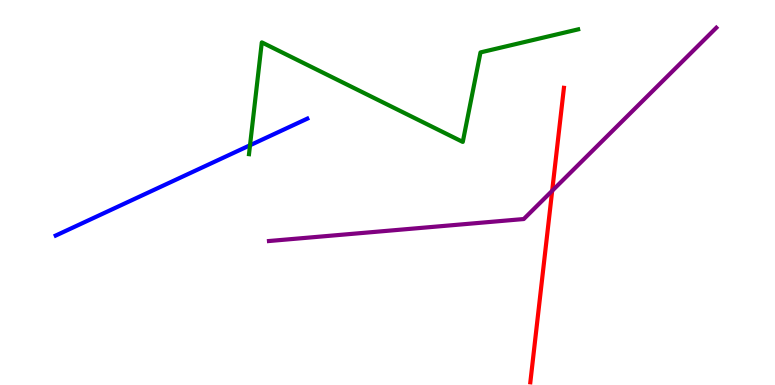[{'lines': ['blue', 'red'], 'intersections': []}, {'lines': ['green', 'red'], 'intersections': []}, {'lines': ['purple', 'red'], 'intersections': [{'x': 7.12, 'y': 5.04}]}, {'lines': ['blue', 'green'], 'intersections': [{'x': 3.23, 'y': 6.23}]}, {'lines': ['blue', 'purple'], 'intersections': []}, {'lines': ['green', 'purple'], 'intersections': []}]